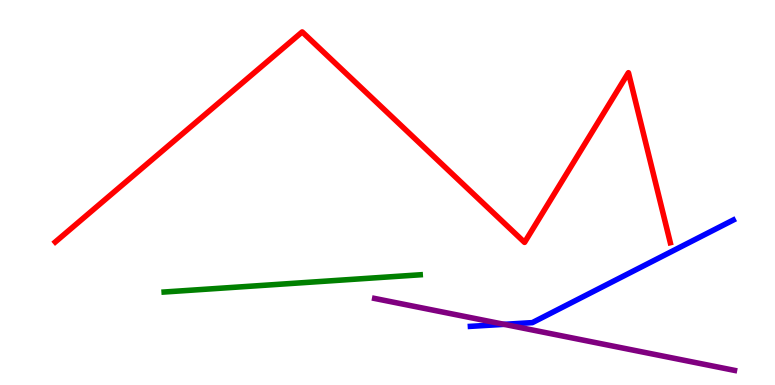[{'lines': ['blue', 'red'], 'intersections': []}, {'lines': ['green', 'red'], 'intersections': []}, {'lines': ['purple', 'red'], 'intersections': []}, {'lines': ['blue', 'green'], 'intersections': []}, {'lines': ['blue', 'purple'], 'intersections': [{'x': 6.5, 'y': 1.58}]}, {'lines': ['green', 'purple'], 'intersections': []}]